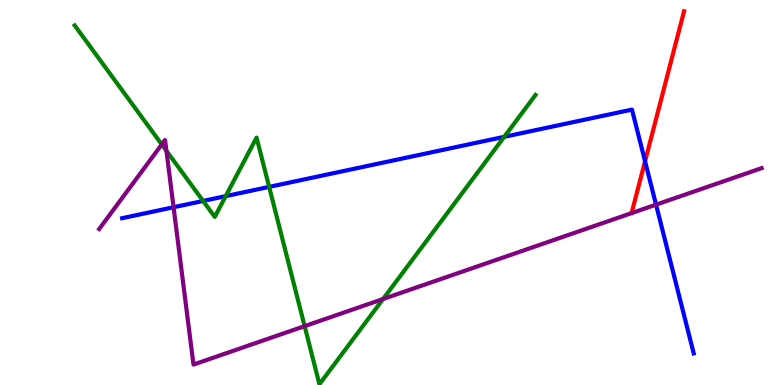[{'lines': ['blue', 'red'], 'intersections': [{'x': 8.32, 'y': 5.81}]}, {'lines': ['green', 'red'], 'intersections': []}, {'lines': ['purple', 'red'], 'intersections': []}, {'lines': ['blue', 'green'], 'intersections': [{'x': 2.62, 'y': 4.78}, {'x': 2.91, 'y': 4.91}, {'x': 3.47, 'y': 5.15}, {'x': 6.51, 'y': 6.45}]}, {'lines': ['blue', 'purple'], 'intersections': [{'x': 2.24, 'y': 4.62}, {'x': 8.47, 'y': 4.68}]}, {'lines': ['green', 'purple'], 'intersections': [{'x': 2.09, 'y': 6.25}, {'x': 2.15, 'y': 6.08}, {'x': 3.93, 'y': 1.53}, {'x': 4.94, 'y': 2.23}]}]